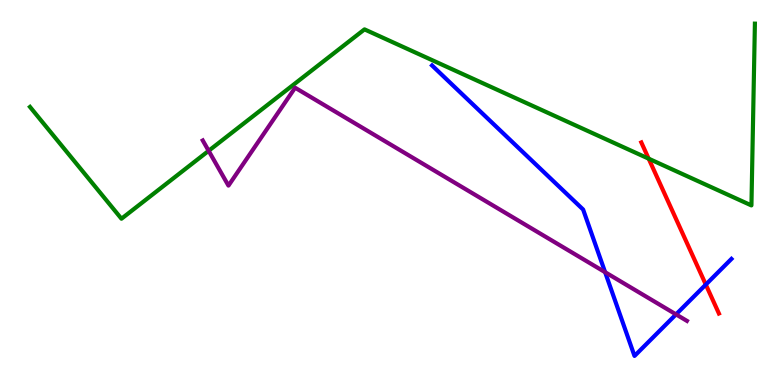[{'lines': ['blue', 'red'], 'intersections': [{'x': 9.11, 'y': 2.61}]}, {'lines': ['green', 'red'], 'intersections': [{'x': 8.37, 'y': 5.88}]}, {'lines': ['purple', 'red'], 'intersections': []}, {'lines': ['blue', 'green'], 'intersections': []}, {'lines': ['blue', 'purple'], 'intersections': [{'x': 7.81, 'y': 2.93}, {'x': 8.72, 'y': 1.83}]}, {'lines': ['green', 'purple'], 'intersections': [{'x': 2.69, 'y': 6.08}]}]